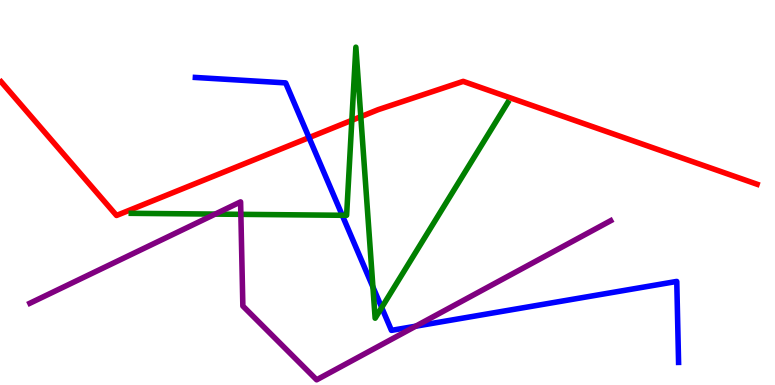[{'lines': ['blue', 'red'], 'intersections': [{'x': 3.99, 'y': 6.43}]}, {'lines': ['green', 'red'], 'intersections': [{'x': 4.54, 'y': 6.88}, {'x': 4.66, 'y': 6.97}]}, {'lines': ['purple', 'red'], 'intersections': []}, {'lines': ['blue', 'green'], 'intersections': [{'x': 4.42, 'y': 4.41}, {'x': 4.81, 'y': 2.54}, {'x': 4.93, 'y': 2.01}]}, {'lines': ['blue', 'purple'], 'intersections': [{'x': 5.36, 'y': 1.53}]}, {'lines': ['green', 'purple'], 'intersections': [{'x': 2.78, 'y': 4.44}, {'x': 3.11, 'y': 4.43}]}]